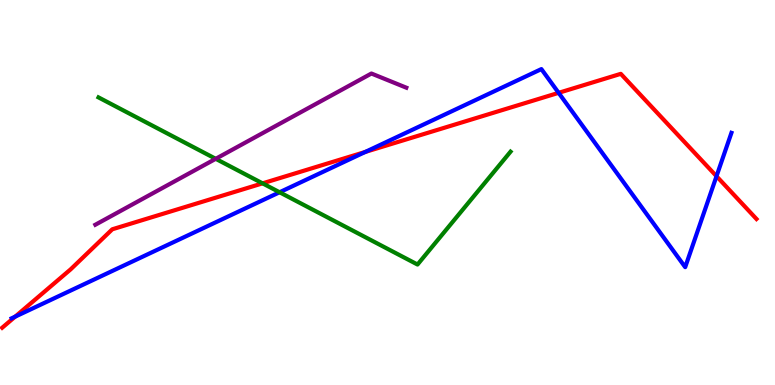[{'lines': ['blue', 'red'], 'intersections': [{'x': 0.196, 'y': 1.78}, {'x': 4.71, 'y': 6.05}, {'x': 7.21, 'y': 7.59}, {'x': 9.25, 'y': 5.42}]}, {'lines': ['green', 'red'], 'intersections': [{'x': 3.39, 'y': 5.24}]}, {'lines': ['purple', 'red'], 'intersections': []}, {'lines': ['blue', 'green'], 'intersections': [{'x': 3.61, 'y': 5.01}]}, {'lines': ['blue', 'purple'], 'intersections': []}, {'lines': ['green', 'purple'], 'intersections': [{'x': 2.78, 'y': 5.88}]}]